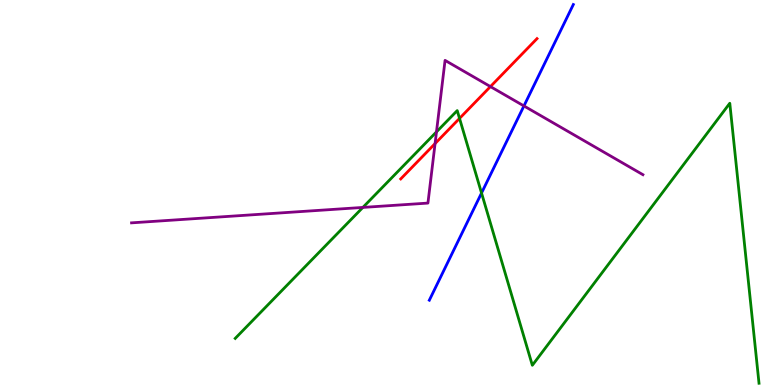[{'lines': ['blue', 'red'], 'intersections': []}, {'lines': ['green', 'red'], 'intersections': [{'x': 5.93, 'y': 6.92}]}, {'lines': ['purple', 'red'], 'intersections': [{'x': 5.61, 'y': 6.27}, {'x': 6.33, 'y': 7.75}]}, {'lines': ['blue', 'green'], 'intersections': [{'x': 6.21, 'y': 4.99}]}, {'lines': ['blue', 'purple'], 'intersections': [{'x': 6.76, 'y': 7.25}]}, {'lines': ['green', 'purple'], 'intersections': [{'x': 4.68, 'y': 4.61}, {'x': 5.63, 'y': 6.57}]}]